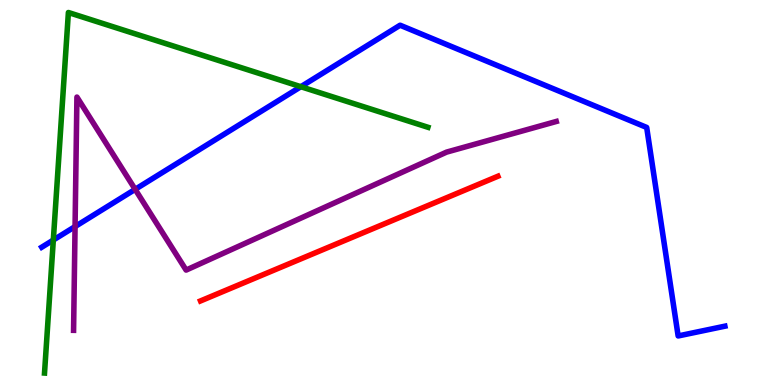[{'lines': ['blue', 'red'], 'intersections': []}, {'lines': ['green', 'red'], 'intersections': []}, {'lines': ['purple', 'red'], 'intersections': []}, {'lines': ['blue', 'green'], 'intersections': [{'x': 0.688, 'y': 3.77}, {'x': 3.88, 'y': 7.75}]}, {'lines': ['blue', 'purple'], 'intersections': [{'x': 0.969, 'y': 4.12}, {'x': 1.74, 'y': 5.08}]}, {'lines': ['green', 'purple'], 'intersections': []}]